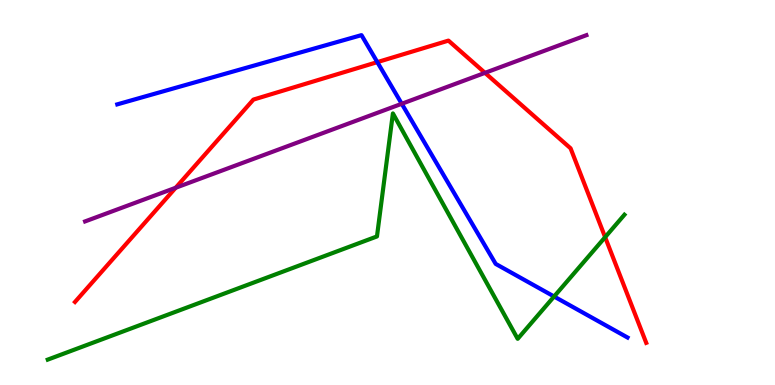[{'lines': ['blue', 'red'], 'intersections': [{'x': 4.87, 'y': 8.39}]}, {'lines': ['green', 'red'], 'intersections': [{'x': 7.81, 'y': 3.84}]}, {'lines': ['purple', 'red'], 'intersections': [{'x': 2.27, 'y': 5.12}, {'x': 6.26, 'y': 8.11}]}, {'lines': ['blue', 'green'], 'intersections': [{'x': 7.15, 'y': 2.3}]}, {'lines': ['blue', 'purple'], 'intersections': [{'x': 5.18, 'y': 7.3}]}, {'lines': ['green', 'purple'], 'intersections': []}]